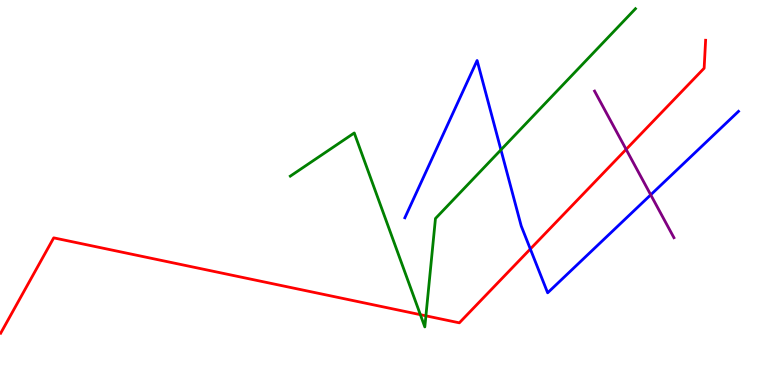[{'lines': ['blue', 'red'], 'intersections': [{'x': 6.84, 'y': 3.53}]}, {'lines': ['green', 'red'], 'intersections': [{'x': 5.42, 'y': 1.83}, {'x': 5.5, 'y': 1.8}]}, {'lines': ['purple', 'red'], 'intersections': [{'x': 8.08, 'y': 6.12}]}, {'lines': ['blue', 'green'], 'intersections': [{'x': 6.46, 'y': 6.11}]}, {'lines': ['blue', 'purple'], 'intersections': [{'x': 8.4, 'y': 4.94}]}, {'lines': ['green', 'purple'], 'intersections': []}]